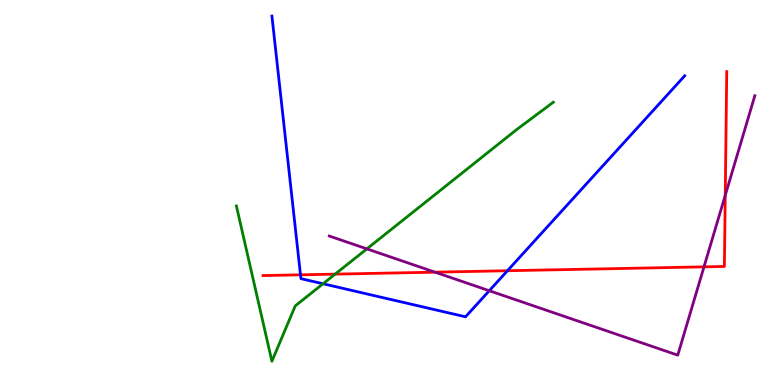[{'lines': ['blue', 'red'], 'intersections': [{'x': 3.88, 'y': 2.86}, {'x': 6.55, 'y': 2.97}]}, {'lines': ['green', 'red'], 'intersections': [{'x': 4.32, 'y': 2.88}]}, {'lines': ['purple', 'red'], 'intersections': [{'x': 5.61, 'y': 2.93}, {'x': 9.08, 'y': 3.07}, {'x': 9.36, 'y': 4.93}]}, {'lines': ['blue', 'green'], 'intersections': [{'x': 4.17, 'y': 2.63}]}, {'lines': ['blue', 'purple'], 'intersections': [{'x': 6.31, 'y': 2.45}]}, {'lines': ['green', 'purple'], 'intersections': [{'x': 4.73, 'y': 3.54}]}]